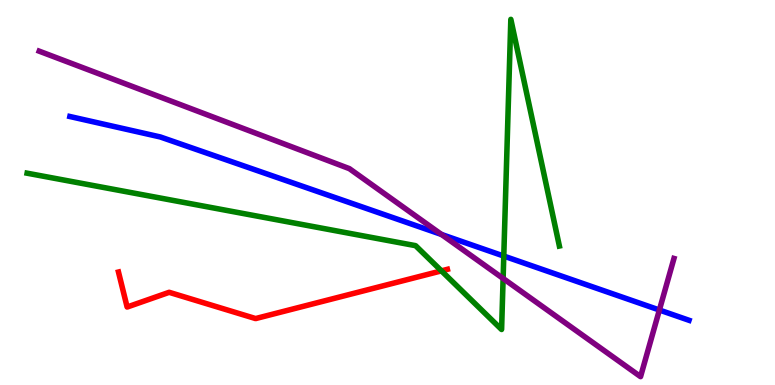[{'lines': ['blue', 'red'], 'intersections': []}, {'lines': ['green', 'red'], 'intersections': [{'x': 5.7, 'y': 2.96}]}, {'lines': ['purple', 'red'], 'intersections': []}, {'lines': ['blue', 'green'], 'intersections': [{'x': 6.5, 'y': 3.35}]}, {'lines': ['blue', 'purple'], 'intersections': [{'x': 5.7, 'y': 3.91}, {'x': 8.51, 'y': 1.95}]}, {'lines': ['green', 'purple'], 'intersections': [{'x': 6.49, 'y': 2.77}]}]